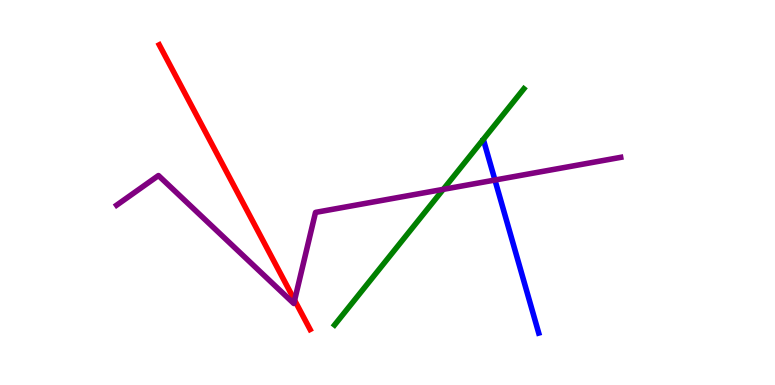[{'lines': ['blue', 'red'], 'intersections': []}, {'lines': ['green', 'red'], 'intersections': []}, {'lines': ['purple', 'red'], 'intersections': [{'x': 3.8, 'y': 2.2}]}, {'lines': ['blue', 'green'], 'intersections': []}, {'lines': ['blue', 'purple'], 'intersections': [{'x': 6.39, 'y': 5.32}]}, {'lines': ['green', 'purple'], 'intersections': [{'x': 5.72, 'y': 5.08}]}]